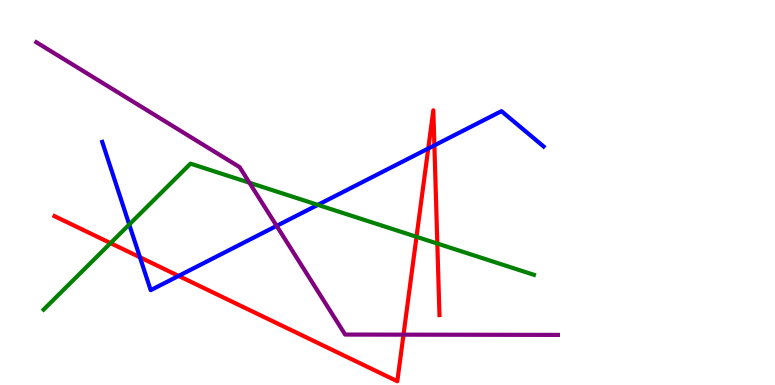[{'lines': ['blue', 'red'], 'intersections': [{'x': 1.81, 'y': 3.32}, {'x': 2.3, 'y': 2.83}, {'x': 5.53, 'y': 6.14}, {'x': 5.6, 'y': 6.22}]}, {'lines': ['green', 'red'], 'intersections': [{'x': 1.43, 'y': 3.69}, {'x': 5.37, 'y': 3.85}, {'x': 5.64, 'y': 3.67}]}, {'lines': ['purple', 'red'], 'intersections': [{'x': 5.21, 'y': 1.31}]}, {'lines': ['blue', 'green'], 'intersections': [{'x': 1.67, 'y': 4.17}, {'x': 4.1, 'y': 4.68}]}, {'lines': ['blue', 'purple'], 'intersections': [{'x': 3.57, 'y': 4.13}]}, {'lines': ['green', 'purple'], 'intersections': [{'x': 3.22, 'y': 5.25}]}]